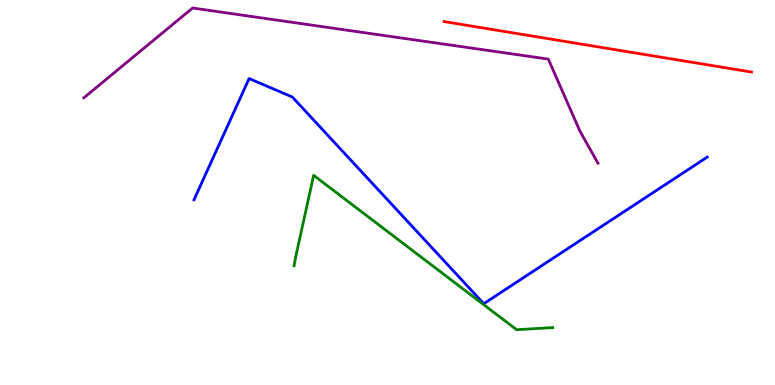[{'lines': ['blue', 'red'], 'intersections': []}, {'lines': ['green', 'red'], 'intersections': []}, {'lines': ['purple', 'red'], 'intersections': []}, {'lines': ['blue', 'green'], 'intersections': []}, {'lines': ['blue', 'purple'], 'intersections': []}, {'lines': ['green', 'purple'], 'intersections': []}]